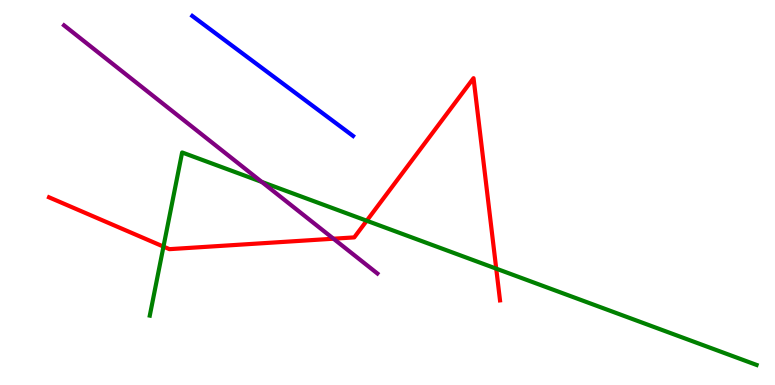[{'lines': ['blue', 'red'], 'intersections': []}, {'lines': ['green', 'red'], 'intersections': [{'x': 2.11, 'y': 3.59}, {'x': 4.73, 'y': 4.27}, {'x': 6.4, 'y': 3.02}]}, {'lines': ['purple', 'red'], 'intersections': [{'x': 4.3, 'y': 3.8}]}, {'lines': ['blue', 'green'], 'intersections': []}, {'lines': ['blue', 'purple'], 'intersections': []}, {'lines': ['green', 'purple'], 'intersections': [{'x': 3.38, 'y': 5.28}]}]